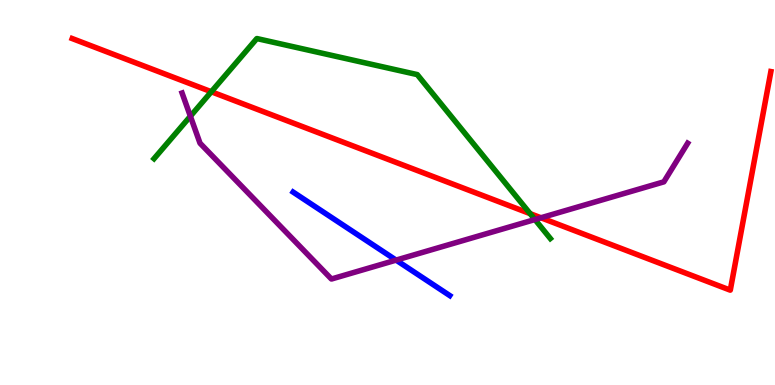[{'lines': ['blue', 'red'], 'intersections': []}, {'lines': ['green', 'red'], 'intersections': [{'x': 2.73, 'y': 7.62}, {'x': 6.84, 'y': 4.45}]}, {'lines': ['purple', 'red'], 'intersections': [{'x': 6.98, 'y': 4.34}]}, {'lines': ['blue', 'green'], 'intersections': []}, {'lines': ['blue', 'purple'], 'intersections': [{'x': 5.11, 'y': 3.24}]}, {'lines': ['green', 'purple'], 'intersections': [{'x': 2.46, 'y': 6.98}, {'x': 6.9, 'y': 4.3}]}]